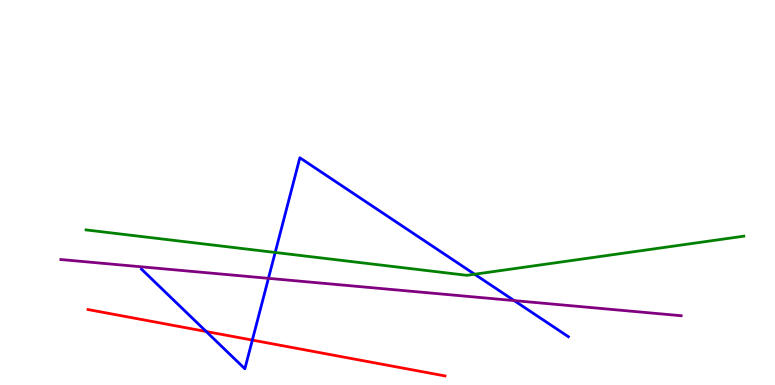[{'lines': ['blue', 'red'], 'intersections': [{'x': 2.66, 'y': 1.39}, {'x': 3.26, 'y': 1.17}]}, {'lines': ['green', 'red'], 'intersections': []}, {'lines': ['purple', 'red'], 'intersections': []}, {'lines': ['blue', 'green'], 'intersections': [{'x': 3.55, 'y': 3.44}, {'x': 6.12, 'y': 2.88}]}, {'lines': ['blue', 'purple'], 'intersections': [{'x': 3.46, 'y': 2.77}, {'x': 6.63, 'y': 2.19}]}, {'lines': ['green', 'purple'], 'intersections': []}]